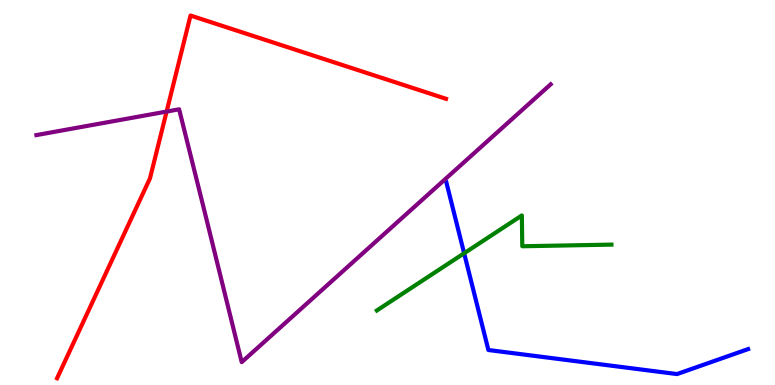[{'lines': ['blue', 'red'], 'intersections': []}, {'lines': ['green', 'red'], 'intersections': []}, {'lines': ['purple', 'red'], 'intersections': [{'x': 2.15, 'y': 7.1}]}, {'lines': ['blue', 'green'], 'intersections': [{'x': 5.99, 'y': 3.42}]}, {'lines': ['blue', 'purple'], 'intersections': []}, {'lines': ['green', 'purple'], 'intersections': []}]